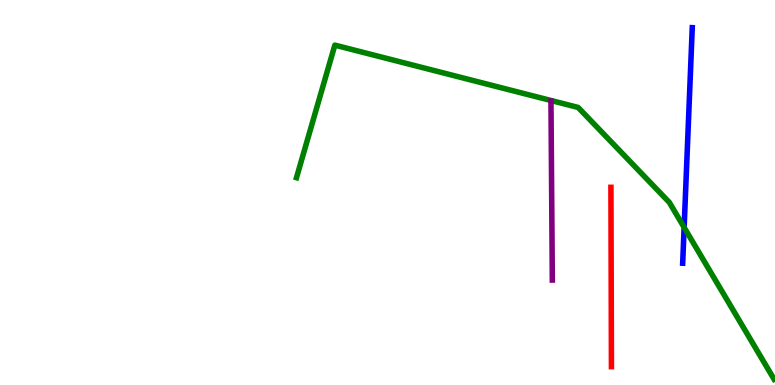[{'lines': ['blue', 'red'], 'intersections': []}, {'lines': ['green', 'red'], 'intersections': []}, {'lines': ['purple', 'red'], 'intersections': []}, {'lines': ['blue', 'green'], 'intersections': [{'x': 8.83, 'y': 4.09}]}, {'lines': ['blue', 'purple'], 'intersections': []}, {'lines': ['green', 'purple'], 'intersections': []}]